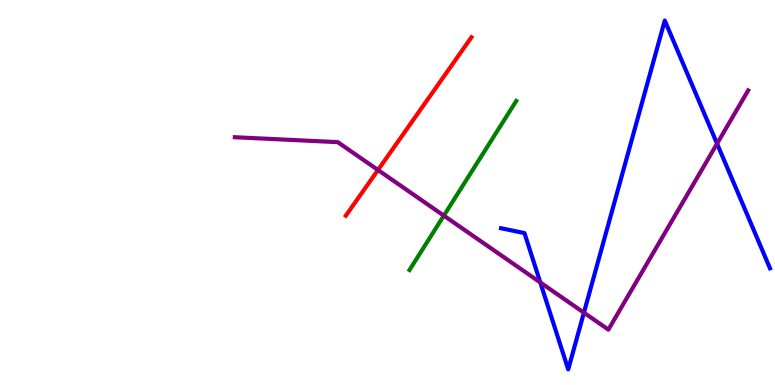[{'lines': ['blue', 'red'], 'intersections': []}, {'lines': ['green', 'red'], 'intersections': []}, {'lines': ['purple', 'red'], 'intersections': [{'x': 4.88, 'y': 5.58}]}, {'lines': ['blue', 'green'], 'intersections': []}, {'lines': ['blue', 'purple'], 'intersections': [{'x': 6.97, 'y': 2.66}, {'x': 7.53, 'y': 1.88}, {'x': 9.25, 'y': 6.27}]}, {'lines': ['green', 'purple'], 'intersections': [{'x': 5.73, 'y': 4.4}]}]